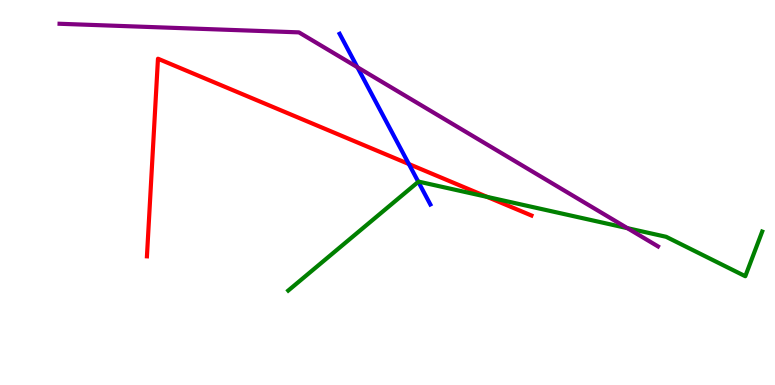[{'lines': ['blue', 'red'], 'intersections': [{'x': 5.28, 'y': 5.74}]}, {'lines': ['green', 'red'], 'intersections': [{'x': 6.29, 'y': 4.89}]}, {'lines': ['purple', 'red'], 'intersections': []}, {'lines': ['blue', 'green'], 'intersections': [{'x': 5.4, 'y': 5.28}]}, {'lines': ['blue', 'purple'], 'intersections': [{'x': 4.61, 'y': 8.25}]}, {'lines': ['green', 'purple'], 'intersections': [{'x': 8.1, 'y': 4.07}]}]